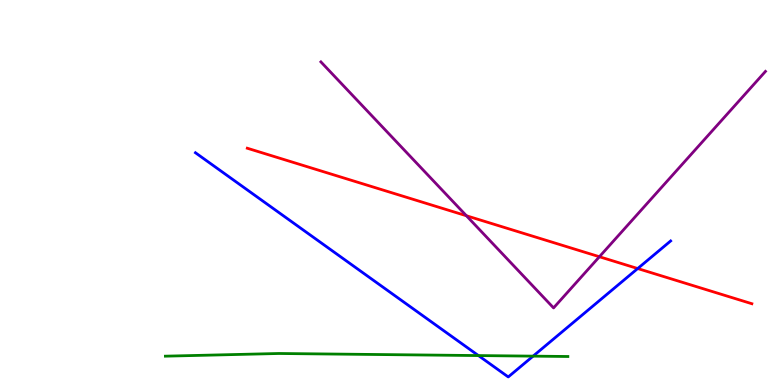[{'lines': ['blue', 'red'], 'intersections': [{'x': 8.23, 'y': 3.02}]}, {'lines': ['green', 'red'], 'intersections': []}, {'lines': ['purple', 'red'], 'intersections': [{'x': 6.02, 'y': 4.4}, {'x': 7.73, 'y': 3.33}]}, {'lines': ['blue', 'green'], 'intersections': [{'x': 6.17, 'y': 0.765}, {'x': 6.88, 'y': 0.75}]}, {'lines': ['blue', 'purple'], 'intersections': []}, {'lines': ['green', 'purple'], 'intersections': []}]